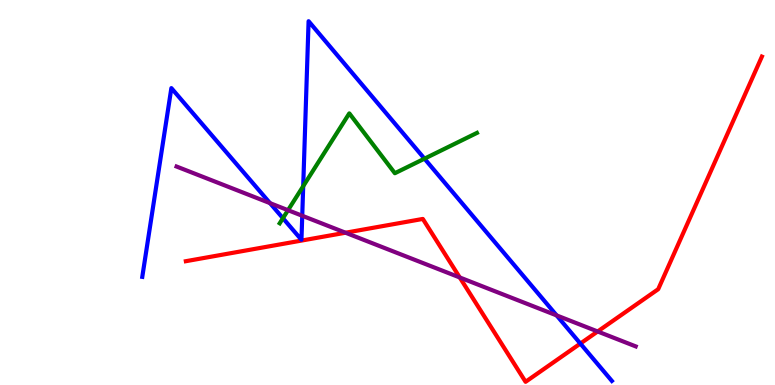[{'lines': ['blue', 'red'], 'intersections': [{'x': 7.49, 'y': 1.08}]}, {'lines': ['green', 'red'], 'intersections': []}, {'lines': ['purple', 'red'], 'intersections': [{'x': 4.46, 'y': 3.96}, {'x': 5.93, 'y': 2.79}, {'x': 7.71, 'y': 1.39}]}, {'lines': ['blue', 'green'], 'intersections': [{'x': 3.65, 'y': 4.33}, {'x': 3.91, 'y': 5.16}, {'x': 5.48, 'y': 5.88}]}, {'lines': ['blue', 'purple'], 'intersections': [{'x': 3.48, 'y': 4.72}, {'x': 3.9, 'y': 4.4}, {'x': 7.18, 'y': 1.81}]}, {'lines': ['green', 'purple'], 'intersections': [{'x': 3.72, 'y': 4.54}]}]